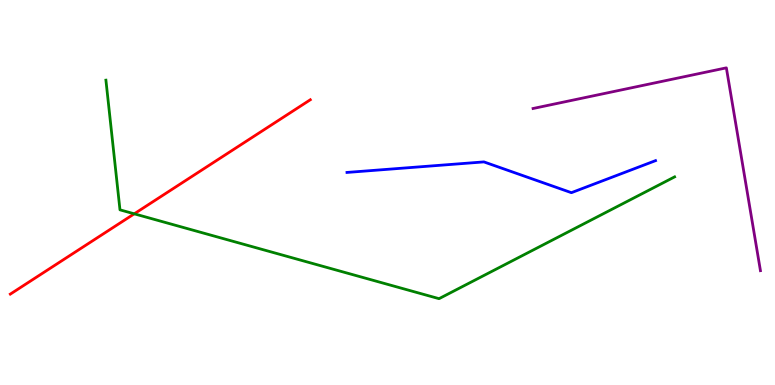[{'lines': ['blue', 'red'], 'intersections': []}, {'lines': ['green', 'red'], 'intersections': [{'x': 1.73, 'y': 4.45}]}, {'lines': ['purple', 'red'], 'intersections': []}, {'lines': ['blue', 'green'], 'intersections': []}, {'lines': ['blue', 'purple'], 'intersections': []}, {'lines': ['green', 'purple'], 'intersections': []}]